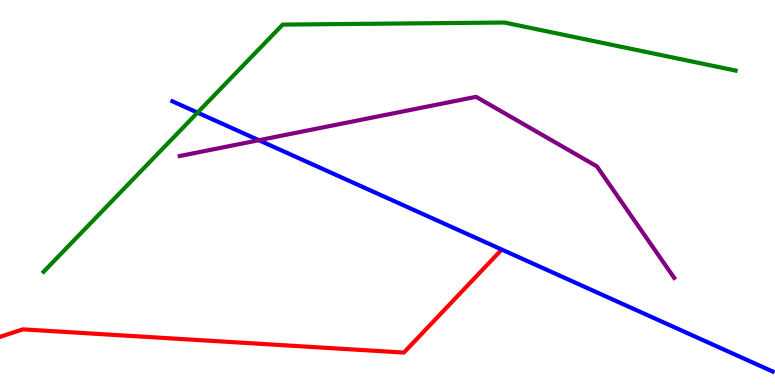[{'lines': ['blue', 'red'], 'intersections': []}, {'lines': ['green', 'red'], 'intersections': []}, {'lines': ['purple', 'red'], 'intersections': []}, {'lines': ['blue', 'green'], 'intersections': [{'x': 2.55, 'y': 7.08}]}, {'lines': ['blue', 'purple'], 'intersections': [{'x': 3.34, 'y': 6.36}]}, {'lines': ['green', 'purple'], 'intersections': []}]